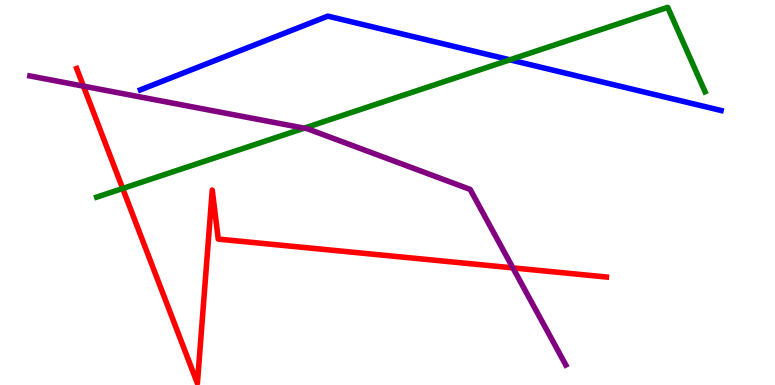[{'lines': ['blue', 'red'], 'intersections': []}, {'lines': ['green', 'red'], 'intersections': [{'x': 1.58, 'y': 5.1}]}, {'lines': ['purple', 'red'], 'intersections': [{'x': 1.08, 'y': 7.76}, {'x': 6.62, 'y': 3.04}]}, {'lines': ['blue', 'green'], 'intersections': [{'x': 6.58, 'y': 8.45}]}, {'lines': ['blue', 'purple'], 'intersections': []}, {'lines': ['green', 'purple'], 'intersections': [{'x': 3.93, 'y': 6.67}]}]